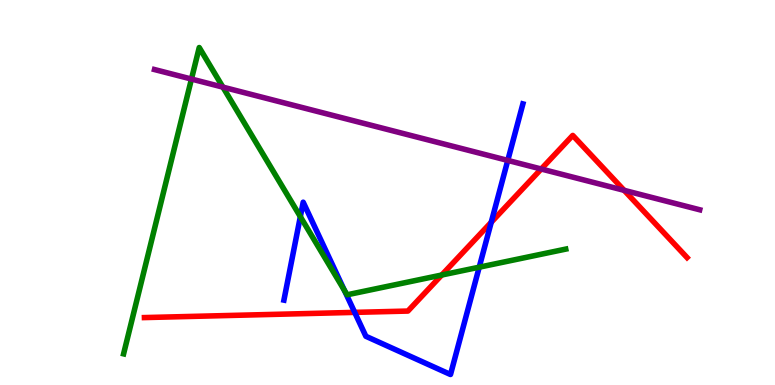[{'lines': ['blue', 'red'], 'intersections': [{'x': 4.58, 'y': 1.89}, {'x': 6.34, 'y': 4.23}]}, {'lines': ['green', 'red'], 'intersections': [{'x': 5.7, 'y': 2.86}]}, {'lines': ['purple', 'red'], 'intersections': [{'x': 6.98, 'y': 5.61}, {'x': 8.05, 'y': 5.06}]}, {'lines': ['blue', 'green'], 'intersections': [{'x': 3.88, 'y': 4.37}, {'x': 4.44, 'y': 2.46}, {'x': 6.18, 'y': 3.06}]}, {'lines': ['blue', 'purple'], 'intersections': [{'x': 6.55, 'y': 5.83}]}, {'lines': ['green', 'purple'], 'intersections': [{'x': 2.47, 'y': 7.95}, {'x': 2.88, 'y': 7.74}]}]